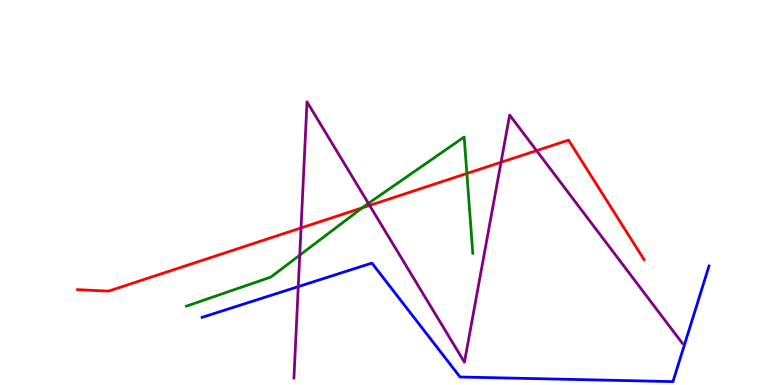[{'lines': ['blue', 'red'], 'intersections': []}, {'lines': ['green', 'red'], 'intersections': [{'x': 4.67, 'y': 4.6}, {'x': 6.02, 'y': 5.49}]}, {'lines': ['purple', 'red'], 'intersections': [{'x': 3.88, 'y': 4.08}, {'x': 4.77, 'y': 4.66}, {'x': 6.46, 'y': 5.78}, {'x': 6.92, 'y': 6.09}]}, {'lines': ['blue', 'green'], 'intersections': []}, {'lines': ['blue', 'purple'], 'intersections': [{'x': 3.85, 'y': 2.56}]}, {'lines': ['green', 'purple'], 'intersections': [{'x': 3.87, 'y': 3.37}, {'x': 4.75, 'y': 4.72}]}]